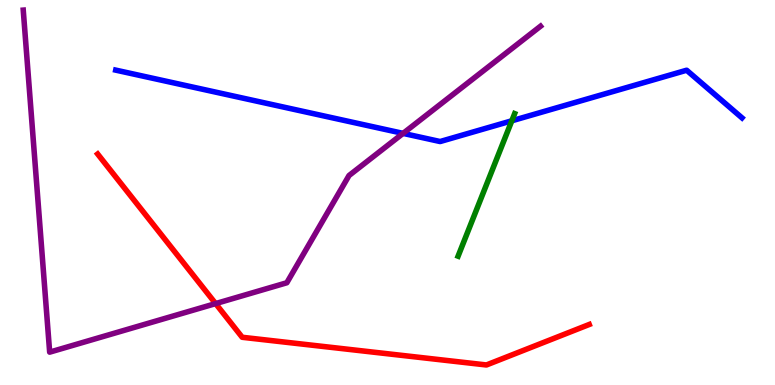[{'lines': ['blue', 'red'], 'intersections': []}, {'lines': ['green', 'red'], 'intersections': []}, {'lines': ['purple', 'red'], 'intersections': [{'x': 2.78, 'y': 2.11}]}, {'lines': ['blue', 'green'], 'intersections': [{'x': 6.6, 'y': 6.86}]}, {'lines': ['blue', 'purple'], 'intersections': [{'x': 5.2, 'y': 6.54}]}, {'lines': ['green', 'purple'], 'intersections': []}]